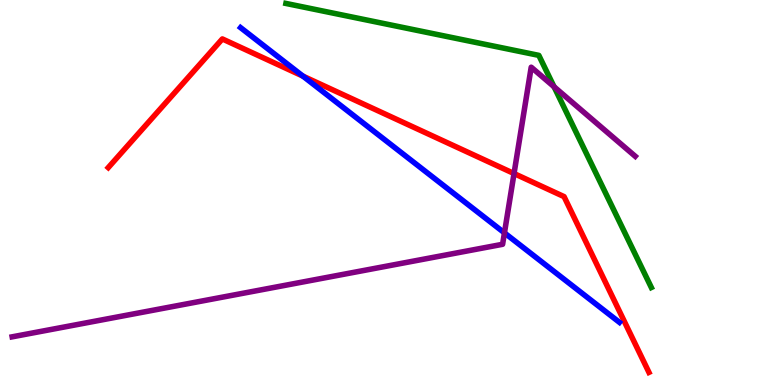[{'lines': ['blue', 'red'], 'intersections': [{'x': 3.91, 'y': 8.02}]}, {'lines': ['green', 'red'], 'intersections': []}, {'lines': ['purple', 'red'], 'intersections': [{'x': 6.63, 'y': 5.49}]}, {'lines': ['blue', 'green'], 'intersections': []}, {'lines': ['blue', 'purple'], 'intersections': [{'x': 6.51, 'y': 3.95}]}, {'lines': ['green', 'purple'], 'intersections': [{'x': 7.15, 'y': 7.75}]}]